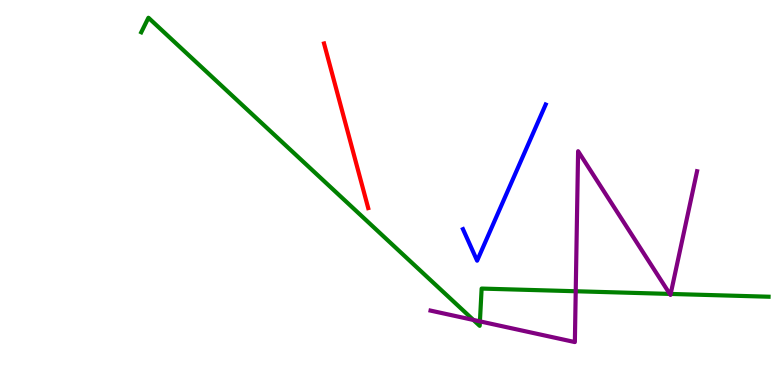[{'lines': ['blue', 'red'], 'intersections': []}, {'lines': ['green', 'red'], 'intersections': []}, {'lines': ['purple', 'red'], 'intersections': []}, {'lines': ['blue', 'green'], 'intersections': []}, {'lines': ['blue', 'purple'], 'intersections': []}, {'lines': ['green', 'purple'], 'intersections': [{'x': 6.11, 'y': 1.69}, {'x': 6.19, 'y': 1.65}, {'x': 7.43, 'y': 2.44}, {'x': 8.64, 'y': 2.37}, {'x': 8.65, 'y': 2.37}]}]